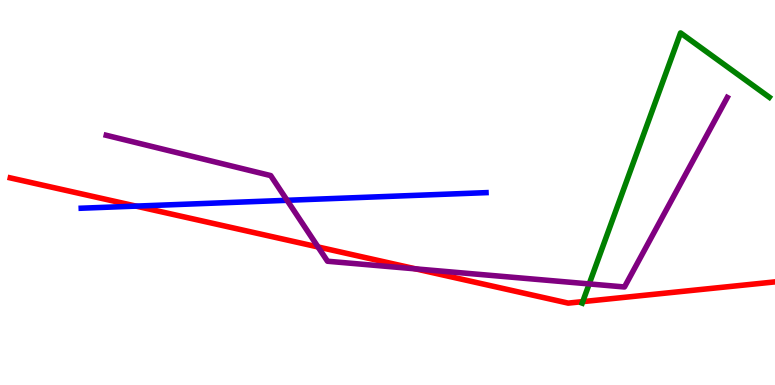[{'lines': ['blue', 'red'], 'intersections': [{'x': 1.76, 'y': 4.65}]}, {'lines': ['green', 'red'], 'intersections': [{'x': 7.52, 'y': 2.17}]}, {'lines': ['purple', 'red'], 'intersections': [{'x': 4.1, 'y': 3.59}, {'x': 5.36, 'y': 3.02}]}, {'lines': ['blue', 'green'], 'intersections': []}, {'lines': ['blue', 'purple'], 'intersections': [{'x': 3.7, 'y': 4.8}]}, {'lines': ['green', 'purple'], 'intersections': [{'x': 7.6, 'y': 2.63}]}]